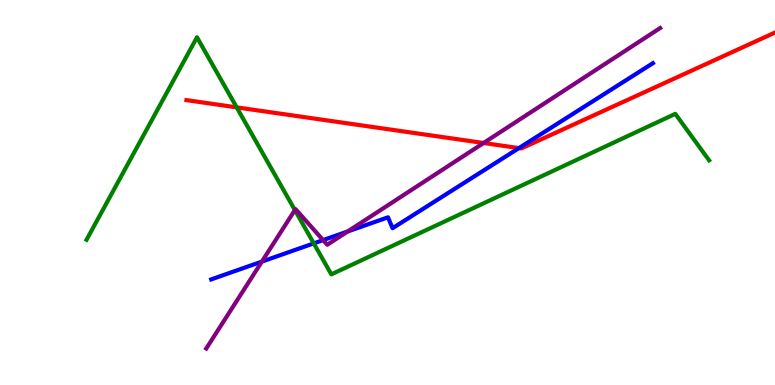[{'lines': ['blue', 'red'], 'intersections': [{'x': 6.7, 'y': 6.15}]}, {'lines': ['green', 'red'], 'intersections': [{'x': 3.05, 'y': 7.21}]}, {'lines': ['purple', 'red'], 'intersections': [{'x': 6.24, 'y': 6.29}]}, {'lines': ['blue', 'green'], 'intersections': [{'x': 4.05, 'y': 3.68}]}, {'lines': ['blue', 'purple'], 'intersections': [{'x': 3.38, 'y': 3.21}, {'x': 4.17, 'y': 3.76}, {'x': 4.49, 'y': 3.99}]}, {'lines': ['green', 'purple'], 'intersections': [{'x': 3.8, 'y': 4.54}]}]